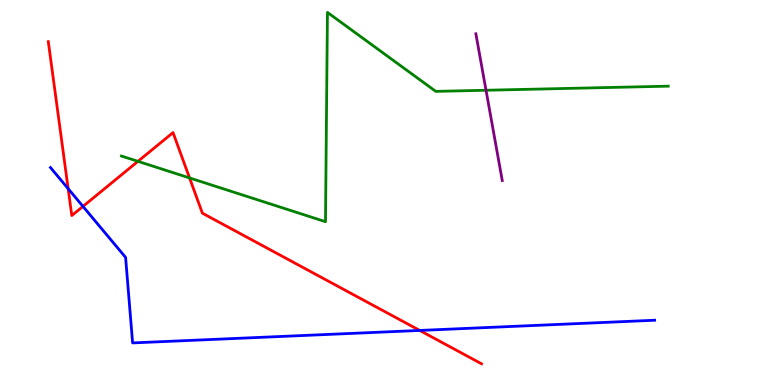[{'lines': ['blue', 'red'], 'intersections': [{'x': 0.879, 'y': 5.1}, {'x': 1.07, 'y': 4.64}, {'x': 5.42, 'y': 1.42}]}, {'lines': ['green', 'red'], 'intersections': [{'x': 1.78, 'y': 5.81}, {'x': 2.45, 'y': 5.38}]}, {'lines': ['purple', 'red'], 'intersections': []}, {'lines': ['blue', 'green'], 'intersections': []}, {'lines': ['blue', 'purple'], 'intersections': []}, {'lines': ['green', 'purple'], 'intersections': [{'x': 6.27, 'y': 7.66}]}]